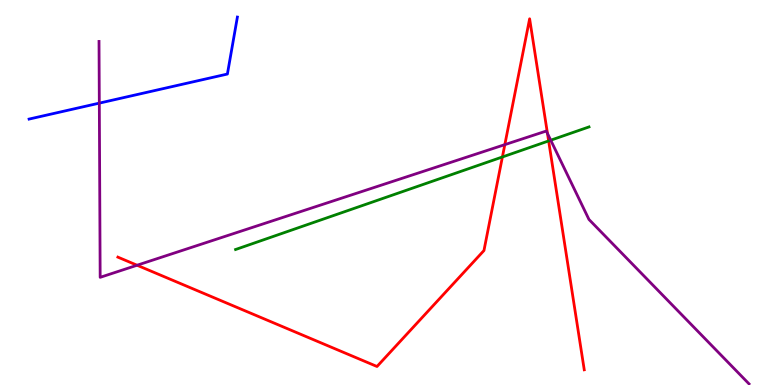[{'lines': ['blue', 'red'], 'intersections': []}, {'lines': ['green', 'red'], 'intersections': [{'x': 6.48, 'y': 5.92}, {'x': 7.08, 'y': 6.34}]}, {'lines': ['purple', 'red'], 'intersections': [{'x': 1.77, 'y': 3.11}, {'x': 6.51, 'y': 6.24}, {'x': 7.06, 'y': 6.53}]}, {'lines': ['blue', 'green'], 'intersections': []}, {'lines': ['blue', 'purple'], 'intersections': [{'x': 1.28, 'y': 7.32}]}, {'lines': ['green', 'purple'], 'intersections': [{'x': 7.11, 'y': 6.36}]}]